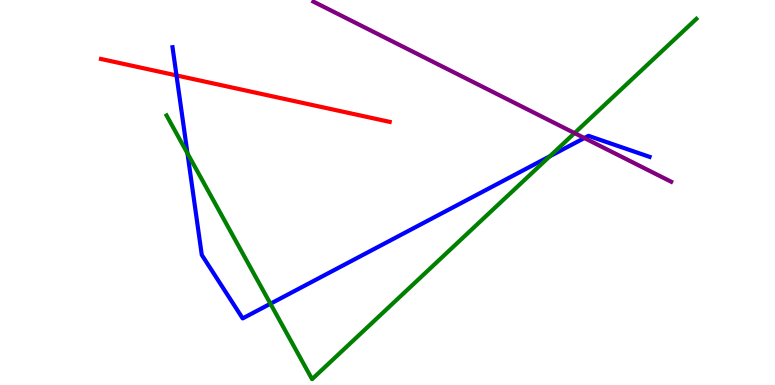[{'lines': ['blue', 'red'], 'intersections': [{'x': 2.28, 'y': 8.04}]}, {'lines': ['green', 'red'], 'intersections': []}, {'lines': ['purple', 'red'], 'intersections': []}, {'lines': ['blue', 'green'], 'intersections': [{'x': 2.42, 'y': 6.02}, {'x': 3.49, 'y': 2.11}, {'x': 7.09, 'y': 5.94}]}, {'lines': ['blue', 'purple'], 'intersections': [{'x': 7.54, 'y': 6.41}]}, {'lines': ['green', 'purple'], 'intersections': [{'x': 7.41, 'y': 6.54}]}]